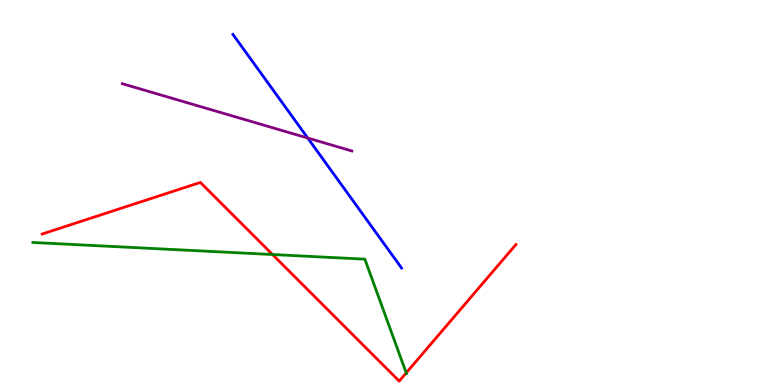[{'lines': ['blue', 'red'], 'intersections': []}, {'lines': ['green', 'red'], 'intersections': [{'x': 3.52, 'y': 3.39}, {'x': 5.24, 'y': 0.315}]}, {'lines': ['purple', 'red'], 'intersections': []}, {'lines': ['blue', 'green'], 'intersections': []}, {'lines': ['blue', 'purple'], 'intersections': [{'x': 3.97, 'y': 6.41}]}, {'lines': ['green', 'purple'], 'intersections': []}]